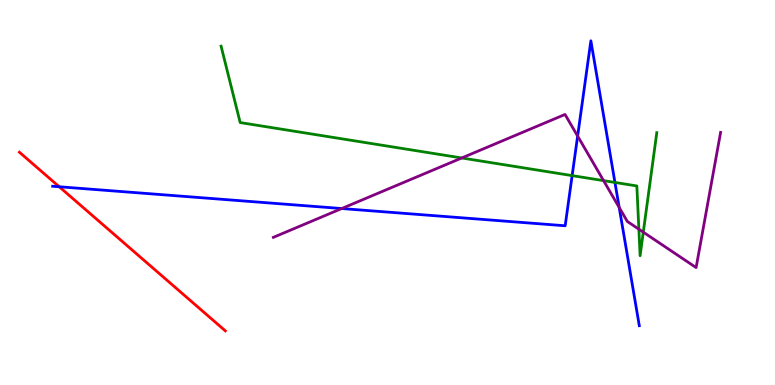[{'lines': ['blue', 'red'], 'intersections': [{'x': 0.764, 'y': 5.15}]}, {'lines': ['green', 'red'], 'intersections': []}, {'lines': ['purple', 'red'], 'intersections': []}, {'lines': ['blue', 'green'], 'intersections': [{'x': 7.38, 'y': 5.44}, {'x': 7.93, 'y': 5.26}]}, {'lines': ['blue', 'purple'], 'intersections': [{'x': 4.41, 'y': 4.58}, {'x': 7.45, 'y': 6.47}, {'x': 7.99, 'y': 4.61}]}, {'lines': ['green', 'purple'], 'intersections': [{'x': 5.96, 'y': 5.9}, {'x': 7.79, 'y': 5.31}, {'x': 8.24, 'y': 4.05}, {'x': 8.3, 'y': 3.97}]}]